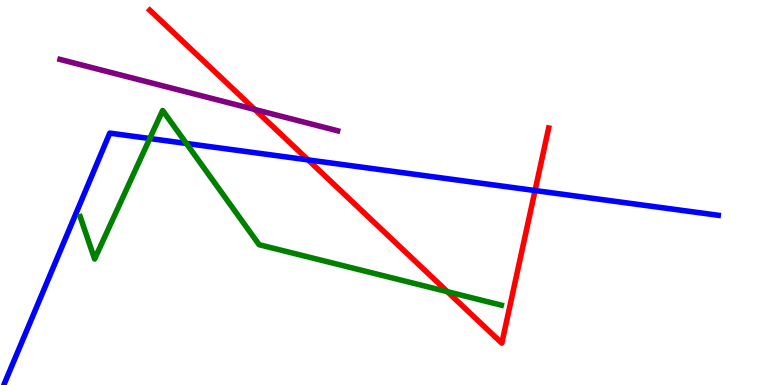[{'lines': ['blue', 'red'], 'intersections': [{'x': 3.98, 'y': 5.85}, {'x': 6.9, 'y': 5.05}]}, {'lines': ['green', 'red'], 'intersections': [{'x': 5.77, 'y': 2.42}]}, {'lines': ['purple', 'red'], 'intersections': [{'x': 3.29, 'y': 7.16}]}, {'lines': ['blue', 'green'], 'intersections': [{'x': 1.93, 'y': 6.4}, {'x': 2.4, 'y': 6.27}]}, {'lines': ['blue', 'purple'], 'intersections': []}, {'lines': ['green', 'purple'], 'intersections': []}]